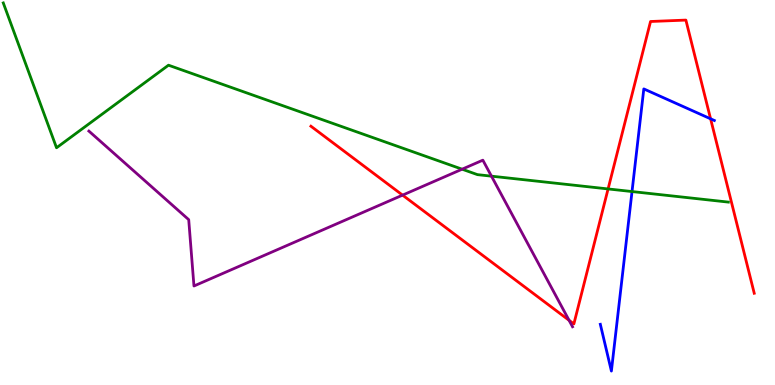[{'lines': ['blue', 'red'], 'intersections': [{'x': 9.17, 'y': 6.91}]}, {'lines': ['green', 'red'], 'intersections': [{'x': 7.85, 'y': 5.09}]}, {'lines': ['purple', 'red'], 'intersections': [{'x': 5.19, 'y': 4.93}, {'x': 7.34, 'y': 1.68}]}, {'lines': ['blue', 'green'], 'intersections': [{'x': 8.16, 'y': 5.02}]}, {'lines': ['blue', 'purple'], 'intersections': []}, {'lines': ['green', 'purple'], 'intersections': [{'x': 5.96, 'y': 5.61}, {'x': 6.34, 'y': 5.42}]}]